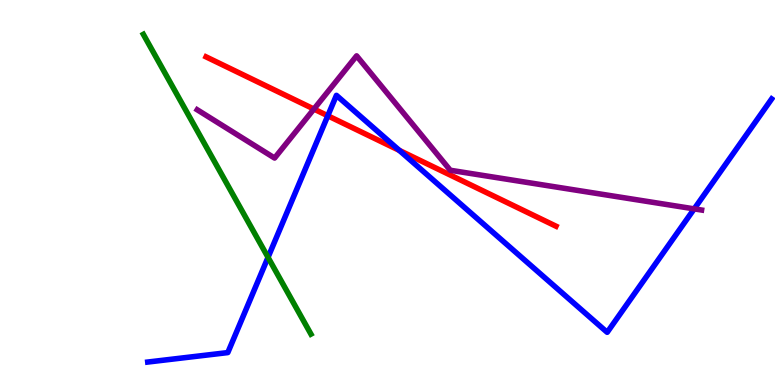[{'lines': ['blue', 'red'], 'intersections': [{'x': 4.23, 'y': 6.99}, {'x': 5.15, 'y': 6.09}]}, {'lines': ['green', 'red'], 'intersections': []}, {'lines': ['purple', 'red'], 'intersections': [{'x': 4.05, 'y': 7.17}]}, {'lines': ['blue', 'green'], 'intersections': [{'x': 3.46, 'y': 3.32}]}, {'lines': ['blue', 'purple'], 'intersections': [{'x': 8.96, 'y': 4.57}]}, {'lines': ['green', 'purple'], 'intersections': []}]